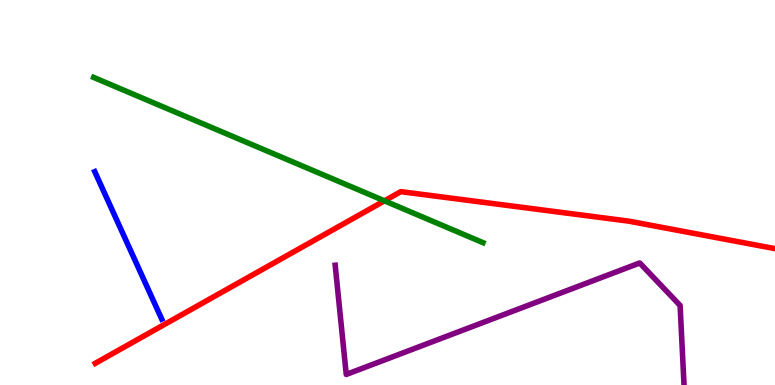[{'lines': ['blue', 'red'], 'intersections': []}, {'lines': ['green', 'red'], 'intersections': [{'x': 4.96, 'y': 4.78}]}, {'lines': ['purple', 'red'], 'intersections': []}, {'lines': ['blue', 'green'], 'intersections': []}, {'lines': ['blue', 'purple'], 'intersections': []}, {'lines': ['green', 'purple'], 'intersections': []}]